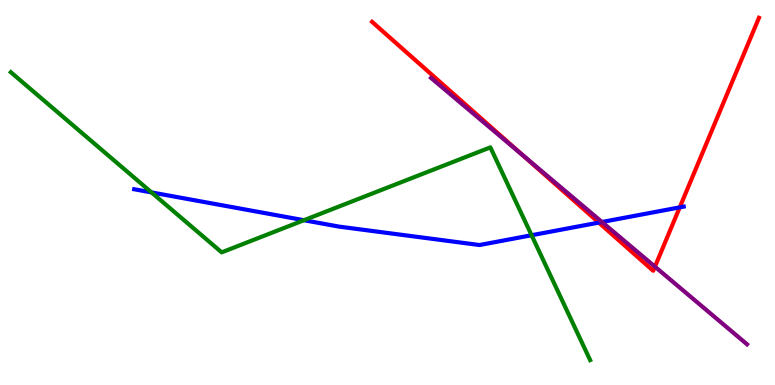[{'lines': ['blue', 'red'], 'intersections': [{'x': 7.73, 'y': 4.22}, {'x': 8.77, 'y': 4.61}]}, {'lines': ['green', 'red'], 'intersections': []}, {'lines': ['purple', 'red'], 'intersections': [{'x': 6.74, 'y': 5.98}, {'x': 8.45, 'y': 3.07}]}, {'lines': ['blue', 'green'], 'intersections': [{'x': 1.95, 'y': 5.0}, {'x': 3.92, 'y': 4.28}, {'x': 6.86, 'y': 3.89}]}, {'lines': ['blue', 'purple'], 'intersections': [{'x': 7.77, 'y': 4.23}]}, {'lines': ['green', 'purple'], 'intersections': []}]